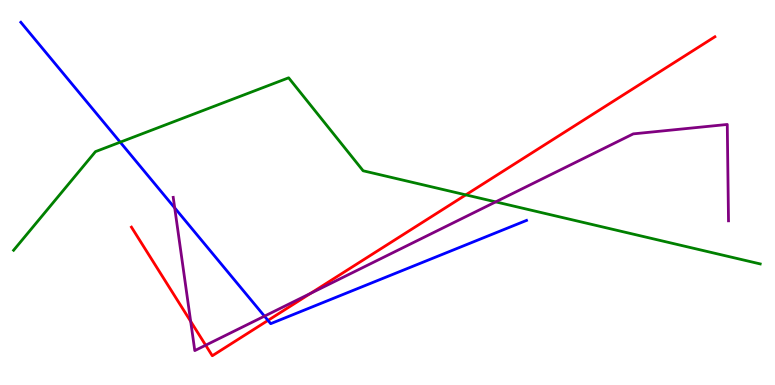[{'lines': ['blue', 'red'], 'intersections': [{'x': 3.46, 'y': 1.68}]}, {'lines': ['green', 'red'], 'intersections': [{'x': 6.01, 'y': 4.94}]}, {'lines': ['purple', 'red'], 'intersections': [{'x': 2.46, 'y': 1.65}, {'x': 2.65, 'y': 1.03}, {'x': 4.01, 'y': 2.38}]}, {'lines': ['blue', 'green'], 'intersections': [{'x': 1.55, 'y': 6.31}]}, {'lines': ['blue', 'purple'], 'intersections': [{'x': 2.25, 'y': 4.6}, {'x': 3.41, 'y': 1.79}]}, {'lines': ['green', 'purple'], 'intersections': [{'x': 6.4, 'y': 4.76}]}]